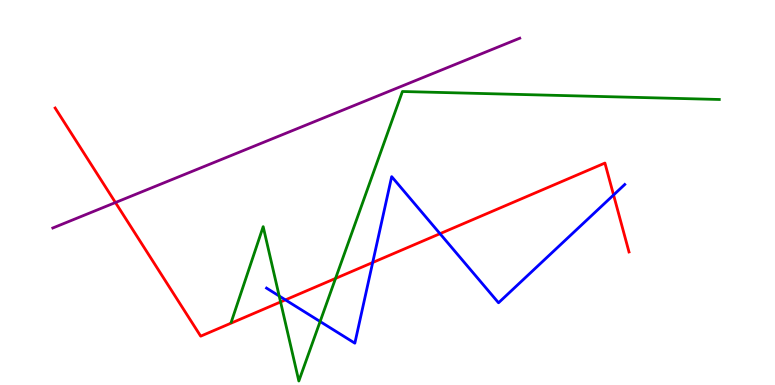[{'lines': ['blue', 'red'], 'intersections': [{'x': 3.68, 'y': 2.21}, {'x': 4.81, 'y': 3.18}, {'x': 5.68, 'y': 3.93}, {'x': 7.92, 'y': 4.94}]}, {'lines': ['green', 'red'], 'intersections': [{'x': 3.62, 'y': 2.16}, {'x': 4.33, 'y': 2.77}]}, {'lines': ['purple', 'red'], 'intersections': [{'x': 1.49, 'y': 4.74}]}, {'lines': ['blue', 'green'], 'intersections': [{'x': 3.6, 'y': 2.31}, {'x': 4.13, 'y': 1.65}]}, {'lines': ['blue', 'purple'], 'intersections': []}, {'lines': ['green', 'purple'], 'intersections': []}]